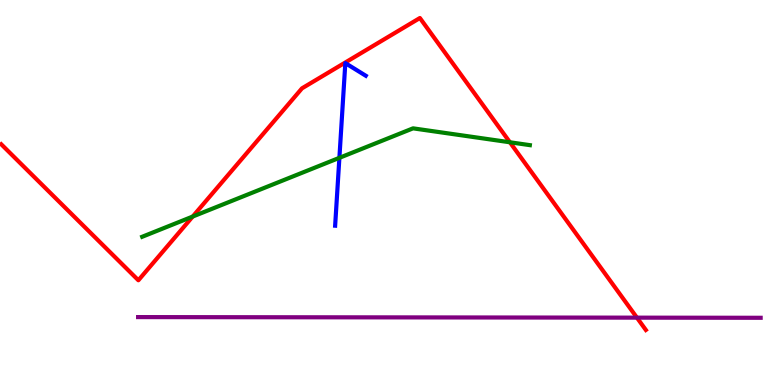[{'lines': ['blue', 'red'], 'intersections': []}, {'lines': ['green', 'red'], 'intersections': [{'x': 2.49, 'y': 4.38}, {'x': 6.58, 'y': 6.3}]}, {'lines': ['purple', 'red'], 'intersections': [{'x': 8.22, 'y': 1.75}]}, {'lines': ['blue', 'green'], 'intersections': [{'x': 4.38, 'y': 5.9}]}, {'lines': ['blue', 'purple'], 'intersections': []}, {'lines': ['green', 'purple'], 'intersections': []}]